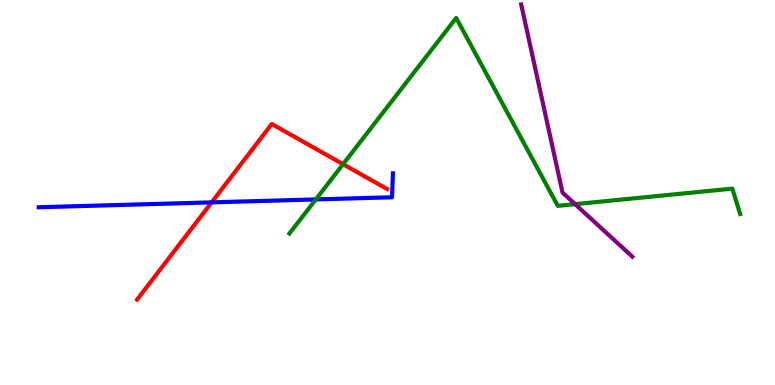[{'lines': ['blue', 'red'], 'intersections': [{'x': 2.73, 'y': 4.74}]}, {'lines': ['green', 'red'], 'intersections': [{'x': 4.43, 'y': 5.74}]}, {'lines': ['purple', 'red'], 'intersections': []}, {'lines': ['blue', 'green'], 'intersections': [{'x': 4.08, 'y': 4.82}]}, {'lines': ['blue', 'purple'], 'intersections': []}, {'lines': ['green', 'purple'], 'intersections': [{'x': 7.42, 'y': 4.7}]}]